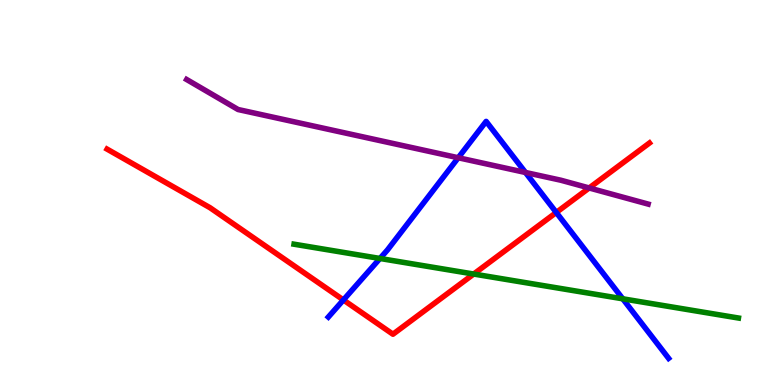[{'lines': ['blue', 'red'], 'intersections': [{'x': 4.43, 'y': 2.21}, {'x': 7.18, 'y': 4.48}]}, {'lines': ['green', 'red'], 'intersections': [{'x': 6.11, 'y': 2.88}]}, {'lines': ['purple', 'red'], 'intersections': [{'x': 7.6, 'y': 5.12}]}, {'lines': ['blue', 'green'], 'intersections': [{'x': 4.9, 'y': 3.29}, {'x': 8.04, 'y': 2.24}]}, {'lines': ['blue', 'purple'], 'intersections': [{'x': 5.91, 'y': 5.9}, {'x': 6.78, 'y': 5.52}]}, {'lines': ['green', 'purple'], 'intersections': []}]